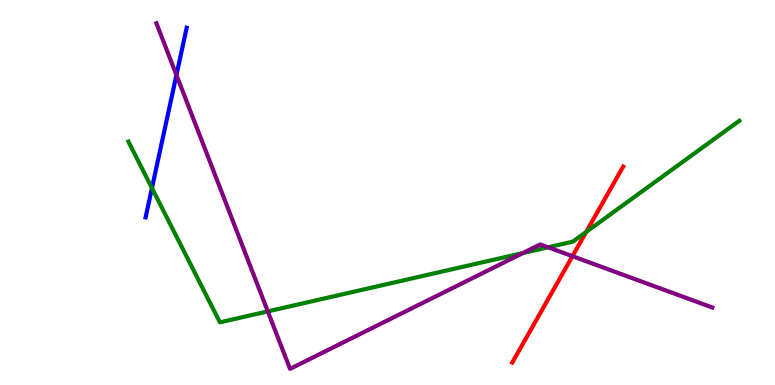[{'lines': ['blue', 'red'], 'intersections': []}, {'lines': ['green', 'red'], 'intersections': [{'x': 7.56, 'y': 3.98}]}, {'lines': ['purple', 'red'], 'intersections': [{'x': 7.39, 'y': 3.35}]}, {'lines': ['blue', 'green'], 'intersections': [{'x': 1.96, 'y': 5.11}]}, {'lines': ['blue', 'purple'], 'intersections': [{'x': 2.28, 'y': 8.05}]}, {'lines': ['green', 'purple'], 'intersections': [{'x': 3.46, 'y': 1.91}, {'x': 6.75, 'y': 3.43}, {'x': 7.07, 'y': 3.58}]}]